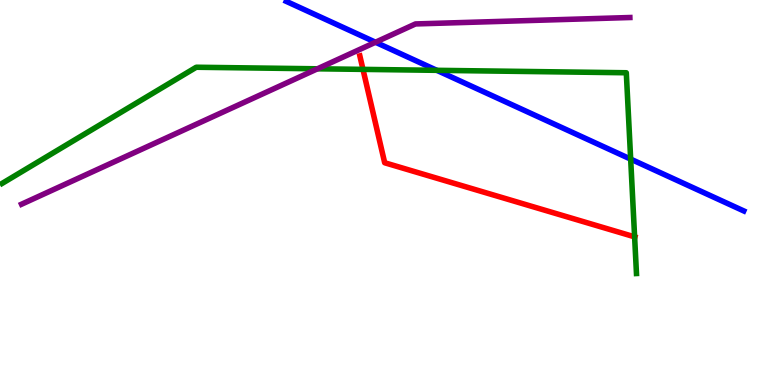[{'lines': ['blue', 'red'], 'intersections': []}, {'lines': ['green', 'red'], 'intersections': [{'x': 4.68, 'y': 8.2}, {'x': 8.19, 'y': 3.85}]}, {'lines': ['purple', 'red'], 'intersections': []}, {'lines': ['blue', 'green'], 'intersections': [{'x': 5.64, 'y': 8.17}, {'x': 8.14, 'y': 5.87}]}, {'lines': ['blue', 'purple'], 'intersections': [{'x': 4.85, 'y': 8.9}]}, {'lines': ['green', 'purple'], 'intersections': [{'x': 4.1, 'y': 8.21}]}]